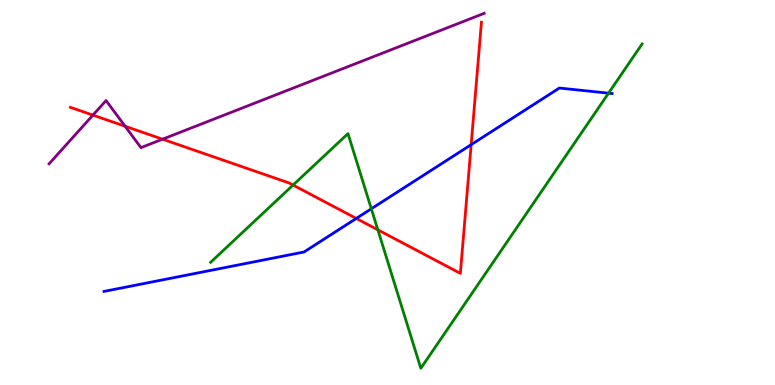[{'lines': ['blue', 'red'], 'intersections': [{'x': 4.6, 'y': 4.33}, {'x': 6.08, 'y': 6.24}]}, {'lines': ['green', 'red'], 'intersections': [{'x': 3.78, 'y': 5.19}, {'x': 4.88, 'y': 4.03}]}, {'lines': ['purple', 'red'], 'intersections': [{'x': 1.2, 'y': 7.01}, {'x': 1.61, 'y': 6.72}, {'x': 2.1, 'y': 6.38}]}, {'lines': ['blue', 'green'], 'intersections': [{'x': 4.79, 'y': 4.58}, {'x': 7.85, 'y': 7.58}]}, {'lines': ['blue', 'purple'], 'intersections': []}, {'lines': ['green', 'purple'], 'intersections': []}]